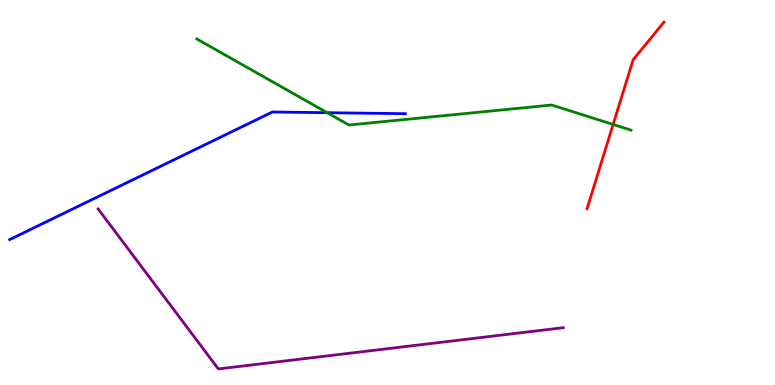[{'lines': ['blue', 'red'], 'intersections': []}, {'lines': ['green', 'red'], 'intersections': [{'x': 7.91, 'y': 6.77}]}, {'lines': ['purple', 'red'], 'intersections': []}, {'lines': ['blue', 'green'], 'intersections': [{'x': 4.22, 'y': 7.07}]}, {'lines': ['blue', 'purple'], 'intersections': []}, {'lines': ['green', 'purple'], 'intersections': []}]